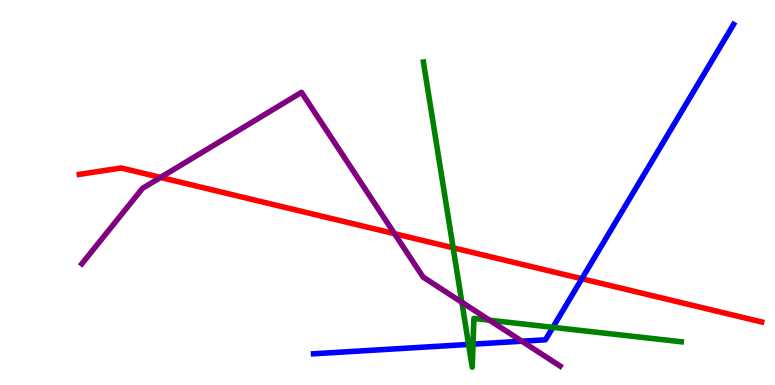[{'lines': ['blue', 'red'], 'intersections': [{'x': 7.51, 'y': 2.76}]}, {'lines': ['green', 'red'], 'intersections': [{'x': 5.85, 'y': 3.56}]}, {'lines': ['purple', 'red'], 'intersections': [{'x': 2.07, 'y': 5.39}, {'x': 5.09, 'y': 3.93}]}, {'lines': ['blue', 'green'], 'intersections': [{'x': 6.05, 'y': 1.05}, {'x': 6.1, 'y': 1.06}, {'x': 7.13, 'y': 1.5}]}, {'lines': ['blue', 'purple'], 'intersections': [{'x': 6.73, 'y': 1.14}]}, {'lines': ['green', 'purple'], 'intersections': [{'x': 5.96, 'y': 2.15}, {'x': 6.32, 'y': 1.68}]}]